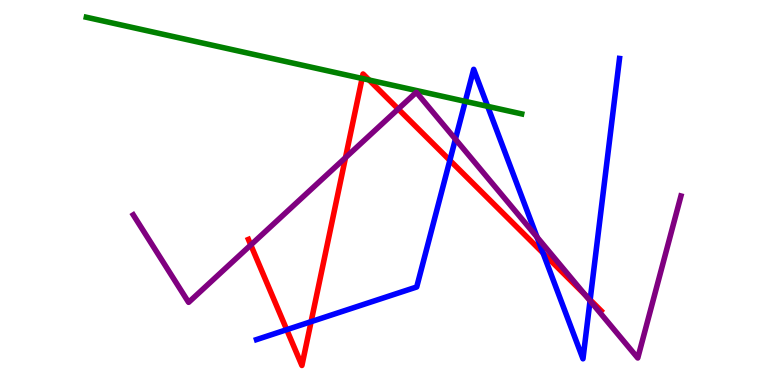[{'lines': ['blue', 'red'], 'intersections': [{'x': 3.7, 'y': 1.44}, {'x': 4.01, 'y': 1.64}, {'x': 5.8, 'y': 5.84}, {'x': 7.01, 'y': 3.43}, {'x': 7.61, 'y': 2.21}]}, {'lines': ['green', 'red'], 'intersections': [{'x': 4.67, 'y': 7.96}, {'x': 4.76, 'y': 7.92}]}, {'lines': ['purple', 'red'], 'intersections': [{'x': 3.24, 'y': 3.64}, {'x': 4.46, 'y': 5.91}, {'x': 5.14, 'y': 7.17}, {'x': 7.55, 'y': 2.34}]}, {'lines': ['blue', 'green'], 'intersections': [{'x': 6.0, 'y': 7.37}, {'x': 6.29, 'y': 7.24}]}, {'lines': ['blue', 'purple'], 'intersections': [{'x': 5.88, 'y': 6.39}, {'x': 6.93, 'y': 3.84}, {'x': 7.61, 'y': 2.19}]}, {'lines': ['green', 'purple'], 'intersections': []}]